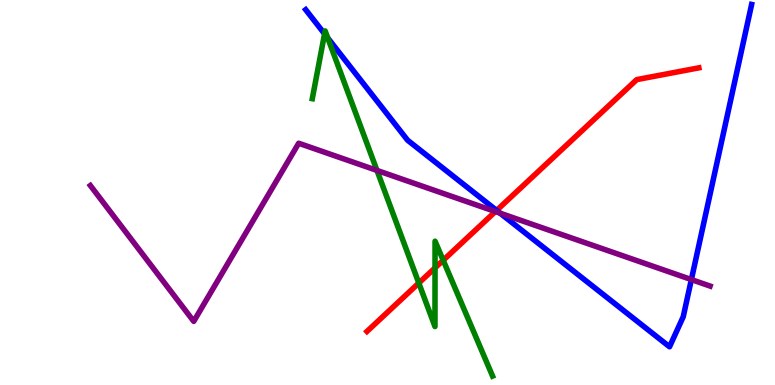[{'lines': ['blue', 'red'], 'intersections': [{'x': 6.41, 'y': 4.53}]}, {'lines': ['green', 'red'], 'intersections': [{'x': 5.4, 'y': 2.65}, {'x': 5.61, 'y': 3.04}, {'x': 5.72, 'y': 3.24}]}, {'lines': ['purple', 'red'], 'intersections': [{'x': 6.39, 'y': 4.51}]}, {'lines': ['blue', 'green'], 'intersections': [{'x': 4.19, 'y': 9.12}, {'x': 4.23, 'y': 9.01}]}, {'lines': ['blue', 'purple'], 'intersections': [{'x': 6.45, 'y': 4.46}, {'x': 8.92, 'y': 2.74}]}, {'lines': ['green', 'purple'], 'intersections': [{'x': 4.86, 'y': 5.57}]}]